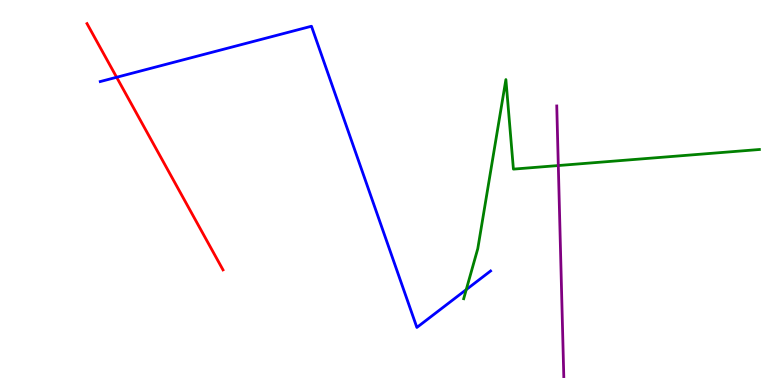[{'lines': ['blue', 'red'], 'intersections': [{'x': 1.5, 'y': 7.99}]}, {'lines': ['green', 'red'], 'intersections': []}, {'lines': ['purple', 'red'], 'intersections': []}, {'lines': ['blue', 'green'], 'intersections': [{'x': 6.02, 'y': 2.48}]}, {'lines': ['blue', 'purple'], 'intersections': []}, {'lines': ['green', 'purple'], 'intersections': [{'x': 7.2, 'y': 5.7}]}]